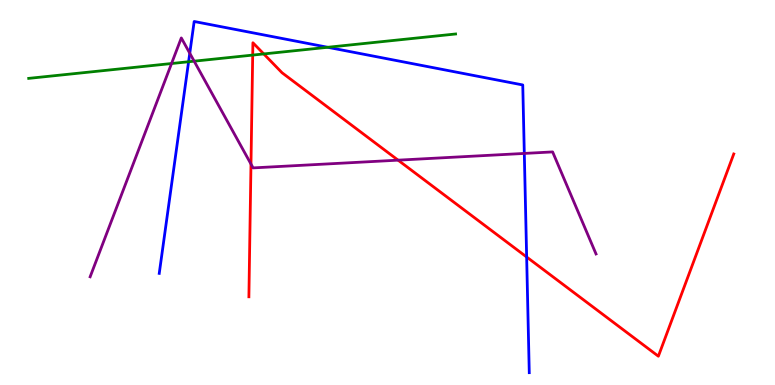[{'lines': ['blue', 'red'], 'intersections': [{'x': 6.8, 'y': 3.32}]}, {'lines': ['green', 'red'], 'intersections': [{'x': 3.26, 'y': 8.57}, {'x': 3.4, 'y': 8.6}]}, {'lines': ['purple', 'red'], 'intersections': [{'x': 3.24, 'y': 5.74}, {'x': 5.14, 'y': 5.84}]}, {'lines': ['blue', 'green'], 'intersections': [{'x': 2.43, 'y': 8.4}, {'x': 4.23, 'y': 8.77}]}, {'lines': ['blue', 'purple'], 'intersections': [{'x': 2.45, 'y': 8.62}, {'x': 6.77, 'y': 6.01}]}, {'lines': ['green', 'purple'], 'intersections': [{'x': 2.21, 'y': 8.35}, {'x': 2.51, 'y': 8.41}]}]